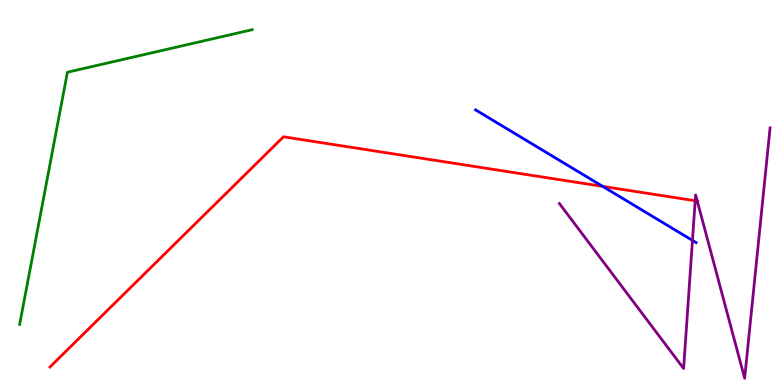[{'lines': ['blue', 'red'], 'intersections': [{'x': 7.78, 'y': 5.16}]}, {'lines': ['green', 'red'], 'intersections': []}, {'lines': ['purple', 'red'], 'intersections': [{'x': 8.97, 'y': 4.79}, {'x': 9.0, 'y': 4.78}]}, {'lines': ['blue', 'green'], 'intersections': []}, {'lines': ['blue', 'purple'], 'intersections': [{'x': 8.93, 'y': 3.76}]}, {'lines': ['green', 'purple'], 'intersections': []}]